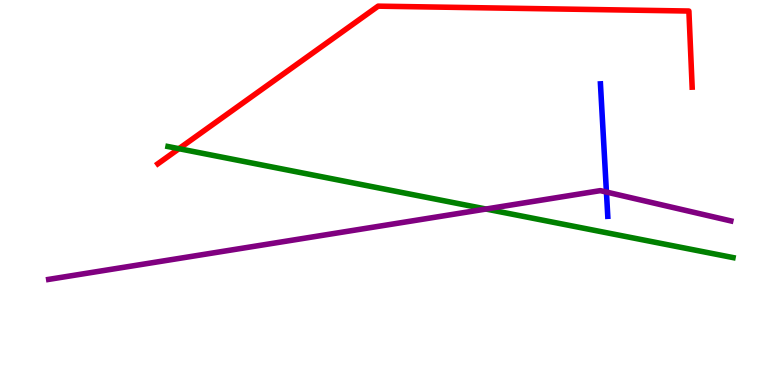[{'lines': ['blue', 'red'], 'intersections': []}, {'lines': ['green', 'red'], 'intersections': [{'x': 2.31, 'y': 6.14}]}, {'lines': ['purple', 'red'], 'intersections': []}, {'lines': ['blue', 'green'], 'intersections': []}, {'lines': ['blue', 'purple'], 'intersections': [{'x': 7.82, 'y': 5.01}]}, {'lines': ['green', 'purple'], 'intersections': [{'x': 6.27, 'y': 4.57}]}]